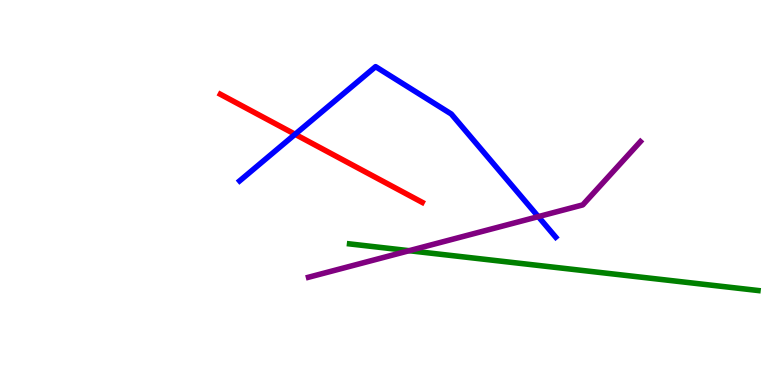[{'lines': ['blue', 'red'], 'intersections': [{'x': 3.81, 'y': 6.51}]}, {'lines': ['green', 'red'], 'intersections': []}, {'lines': ['purple', 'red'], 'intersections': []}, {'lines': ['blue', 'green'], 'intersections': []}, {'lines': ['blue', 'purple'], 'intersections': [{'x': 6.95, 'y': 4.37}]}, {'lines': ['green', 'purple'], 'intersections': [{'x': 5.28, 'y': 3.49}]}]